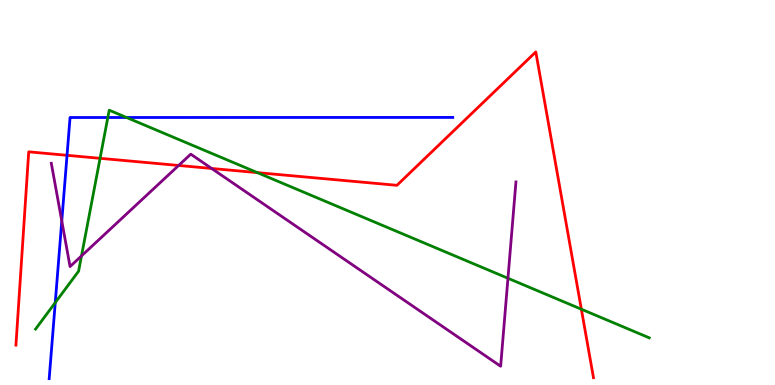[{'lines': ['blue', 'red'], 'intersections': [{'x': 0.865, 'y': 5.97}]}, {'lines': ['green', 'red'], 'intersections': [{'x': 1.29, 'y': 5.89}, {'x': 3.32, 'y': 5.52}, {'x': 7.5, 'y': 1.97}]}, {'lines': ['purple', 'red'], 'intersections': [{'x': 2.31, 'y': 5.7}, {'x': 2.73, 'y': 5.62}]}, {'lines': ['blue', 'green'], 'intersections': [{'x': 0.713, 'y': 2.14}, {'x': 1.39, 'y': 6.95}, {'x': 1.63, 'y': 6.95}]}, {'lines': ['blue', 'purple'], 'intersections': [{'x': 0.797, 'y': 4.26}]}, {'lines': ['green', 'purple'], 'intersections': [{'x': 1.05, 'y': 3.35}, {'x': 6.55, 'y': 2.77}]}]